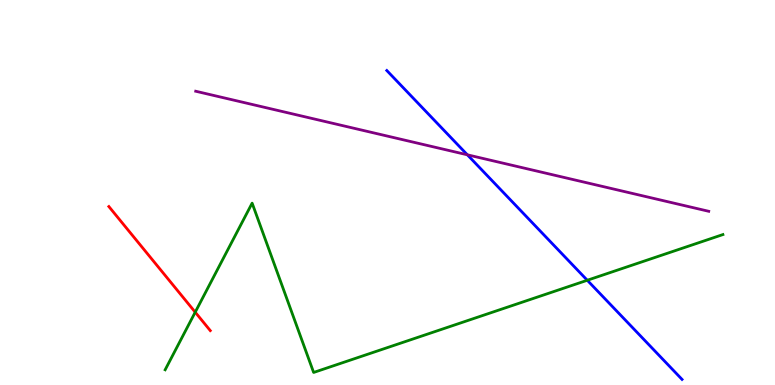[{'lines': ['blue', 'red'], 'intersections': []}, {'lines': ['green', 'red'], 'intersections': [{'x': 2.52, 'y': 1.89}]}, {'lines': ['purple', 'red'], 'intersections': []}, {'lines': ['blue', 'green'], 'intersections': [{'x': 7.58, 'y': 2.72}]}, {'lines': ['blue', 'purple'], 'intersections': [{'x': 6.03, 'y': 5.98}]}, {'lines': ['green', 'purple'], 'intersections': []}]